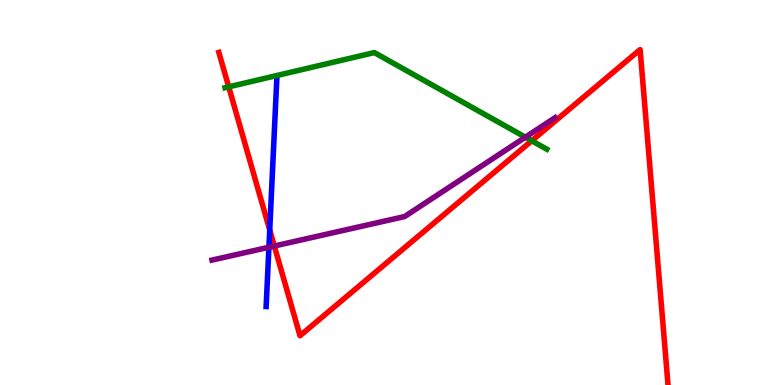[{'lines': ['blue', 'red'], 'intersections': [{'x': 3.48, 'y': 4.03}]}, {'lines': ['green', 'red'], 'intersections': [{'x': 2.95, 'y': 7.74}, {'x': 6.86, 'y': 6.34}]}, {'lines': ['purple', 'red'], 'intersections': [{'x': 3.54, 'y': 3.61}]}, {'lines': ['blue', 'green'], 'intersections': []}, {'lines': ['blue', 'purple'], 'intersections': [{'x': 3.47, 'y': 3.58}]}, {'lines': ['green', 'purple'], 'intersections': [{'x': 6.78, 'y': 6.44}]}]